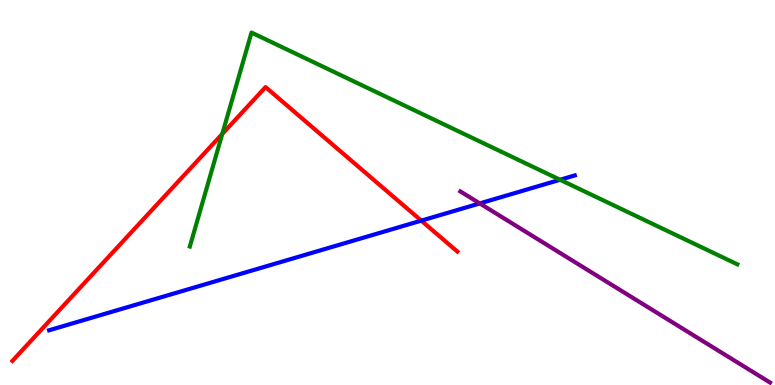[{'lines': ['blue', 'red'], 'intersections': [{'x': 5.44, 'y': 4.27}]}, {'lines': ['green', 'red'], 'intersections': [{'x': 2.87, 'y': 6.52}]}, {'lines': ['purple', 'red'], 'intersections': []}, {'lines': ['blue', 'green'], 'intersections': [{'x': 7.23, 'y': 5.33}]}, {'lines': ['blue', 'purple'], 'intersections': [{'x': 6.19, 'y': 4.72}]}, {'lines': ['green', 'purple'], 'intersections': []}]